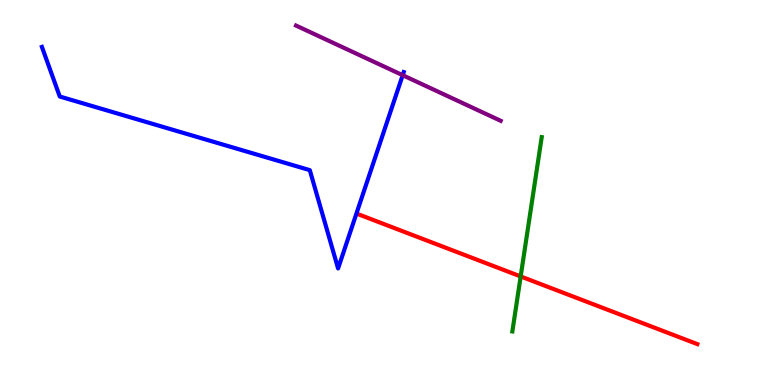[{'lines': ['blue', 'red'], 'intersections': []}, {'lines': ['green', 'red'], 'intersections': [{'x': 6.72, 'y': 2.82}]}, {'lines': ['purple', 'red'], 'intersections': []}, {'lines': ['blue', 'green'], 'intersections': []}, {'lines': ['blue', 'purple'], 'intersections': [{'x': 5.2, 'y': 8.05}]}, {'lines': ['green', 'purple'], 'intersections': []}]